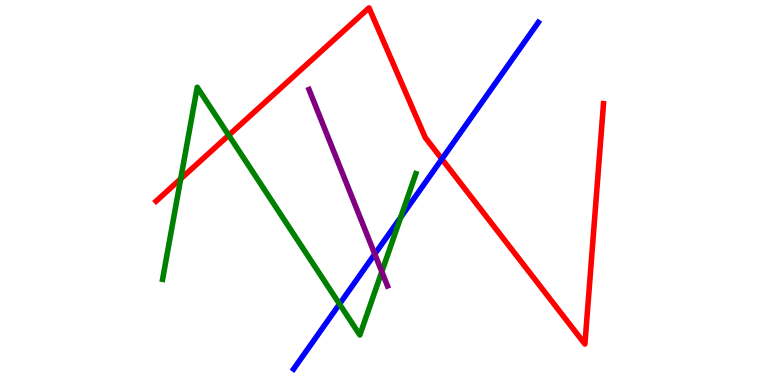[{'lines': ['blue', 'red'], 'intersections': [{'x': 5.7, 'y': 5.87}]}, {'lines': ['green', 'red'], 'intersections': [{'x': 2.33, 'y': 5.35}, {'x': 2.95, 'y': 6.49}]}, {'lines': ['purple', 'red'], 'intersections': []}, {'lines': ['blue', 'green'], 'intersections': [{'x': 4.38, 'y': 2.1}, {'x': 5.17, 'y': 4.35}]}, {'lines': ['blue', 'purple'], 'intersections': [{'x': 4.84, 'y': 3.4}]}, {'lines': ['green', 'purple'], 'intersections': [{'x': 4.93, 'y': 2.94}]}]